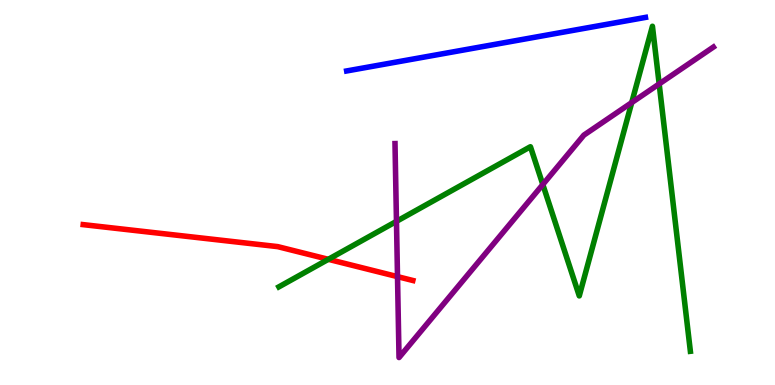[{'lines': ['blue', 'red'], 'intersections': []}, {'lines': ['green', 'red'], 'intersections': [{'x': 4.24, 'y': 3.26}]}, {'lines': ['purple', 'red'], 'intersections': [{'x': 5.13, 'y': 2.81}]}, {'lines': ['blue', 'green'], 'intersections': []}, {'lines': ['blue', 'purple'], 'intersections': []}, {'lines': ['green', 'purple'], 'intersections': [{'x': 5.12, 'y': 4.25}, {'x': 7.0, 'y': 5.21}, {'x': 8.15, 'y': 7.34}, {'x': 8.51, 'y': 7.82}]}]